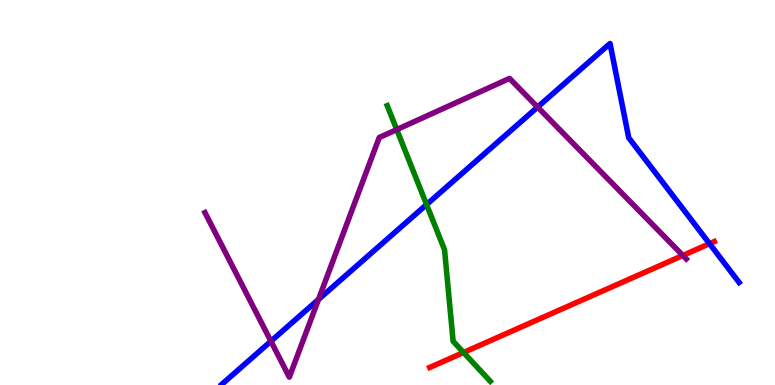[{'lines': ['blue', 'red'], 'intersections': [{'x': 9.16, 'y': 3.67}]}, {'lines': ['green', 'red'], 'intersections': [{'x': 5.98, 'y': 0.844}]}, {'lines': ['purple', 'red'], 'intersections': [{'x': 8.81, 'y': 3.36}]}, {'lines': ['blue', 'green'], 'intersections': [{'x': 5.5, 'y': 4.69}]}, {'lines': ['blue', 'purple'], 'intersections': [{'x': 3.5, 'y': 1.14}, {'x': 4.11, 'y': 2.22}, {'x': 6.94, 'y': 7.22}]}, {'lines': ['green', 'purple'], 'intersections': [{'x': 5.12, 'y': 6.63}]}]